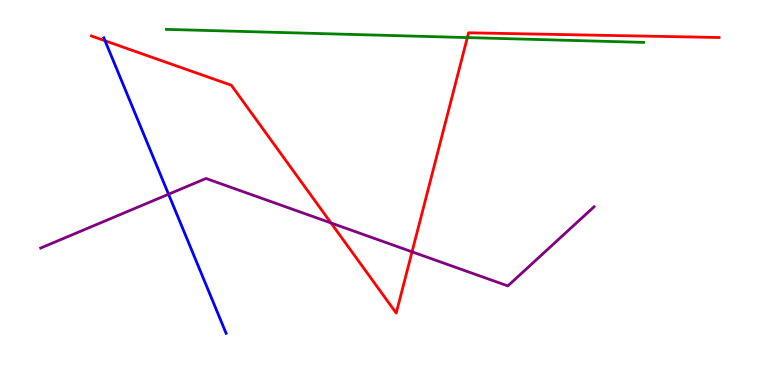[{'lines': ['blue', 'red'], 'intersections': [{'x': 1.36, 'y': 8.94}]}, {'lines': ['green', 'red'], 'intersections': [{'x': 6.03, 'y': 9.02}]}, {'lines': ['purple', 'red'], 'intersections': [{'x': 4.27, 'y': 4.21}, {'x': 5.32, 'y': 3.46}]}, {'lines': ['blue', 'green'], 'intersections': []}, {'lines': ['blue', 'purple'], 'intersections': [{'x': 2.17, 'y': 4.96}]}, {'lines': ['green', 'purple'], 'intersections': []}]